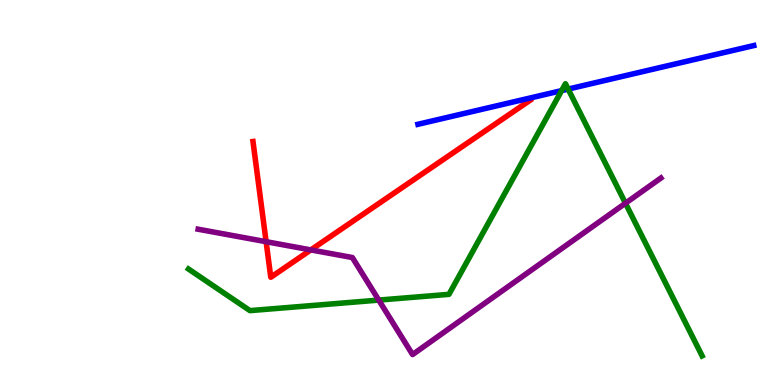[{'lines': ['blue', 'red'], 'intersections': []}, {'lines': ['green', 'red'], 'intersections': []}, {'lines': ['purple', 'red'], 'intersections': [{'x': 3.43, 'y': 3.72}, {'x': 4.01, 'y': 3.51}]}, {'lines': ['blue', 'green'], 'intersections': [{'x': 7.25, 'y': 7.65}, {'x': 7.33, 'y': 7.69}]}, {'lines': ['blue', 'purple'], 'intersections': []}, {'lines': ['green', 'purple'], 'intersections': [{'x': 4.89, 'y': 2.21}, {'x': 8.07, 'y': 4.72}]}]